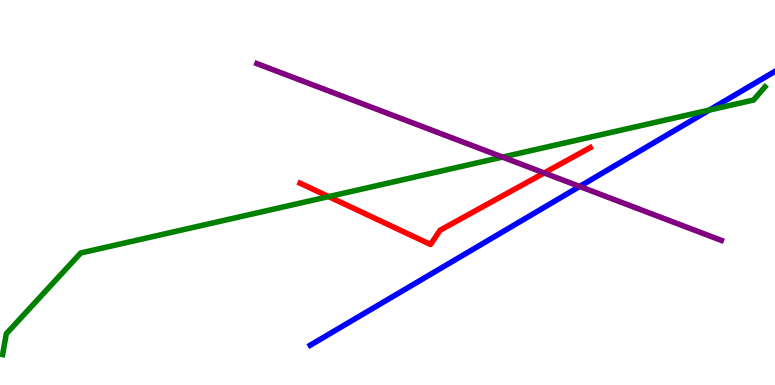[{'lines': ['blue', 'red'], 'intersections': []}, {'lines': ['green', 'red'], 'intersections': [{'x': 4.24, 'y': 4.89}]}, {'lines': ['purple', 'red'], 'intersections': [{'x': 7.02, 'y': 5.51}]}, {'lines': ['blue', 'green'], 'intersections': [{'x': 9.15, 'y': 7.14}]}, {'lines': ['blue', 'purple'], 'intersections': [{'x': 7.48, 'y': 5.16}]}, {'lines': ['green', 'purple'], 'intersections': [{'x': 6.48, 'y': 5.92}]}]